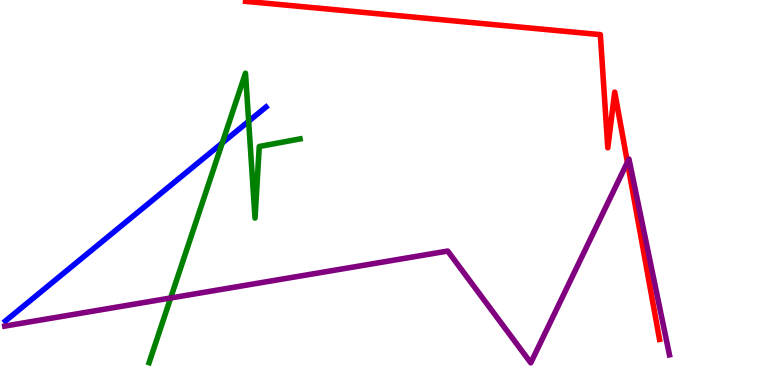[{'lines': ['blue', 'red'], 'intersections': []}, {'lines': ['green', 'red'], 'intersections': []}, {'lines': ['purple', 'red'], 'intersections': [{'x': 8.1, 'y': 5.79}]}, {'lines': ['blue', 'green'], 'intersections': [{'x': 2.87, 'y': 6.29}, {'x': 3.21, 'y': 6.85}]}, {'lines': ['blue', 'purple'], 'intersections': []}, {'lines': ['green', 'purple'], 'intersections': [{'x': 2.2, 'y': 2.26}]}]